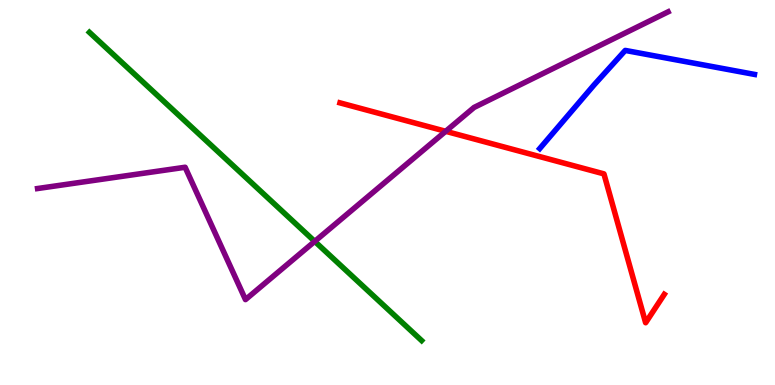[{'lines': ['blue', 'red'], 'intersections': []}, {'lines': ['green', 'red'], 'intersections': []}, {'lines': ['purple', 'red'], 'intersections': [{'x': 5.75, 'y': 6.59}]}, {'lines': ['blue', 'green'], 'intersections': []}, {'lines': ['blue', 'purple'], 'intersections': []}, {'lines': ['green', 'purple'], 'intersections': [{'x': 4.06, 'y': 3.73}]}]